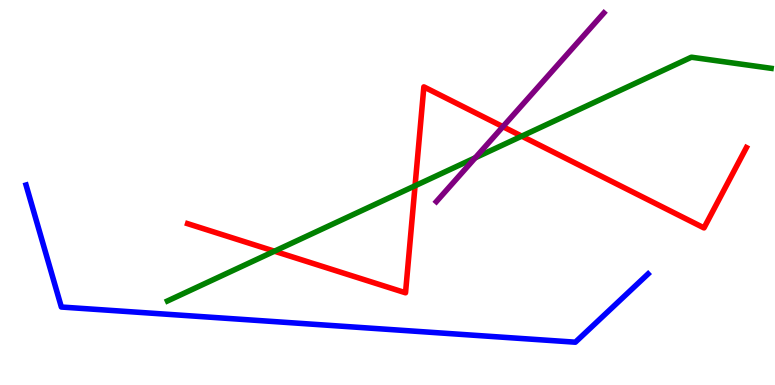[{'lines': ['blue', 'red'], 'intersections': []}, {'lines': ['green', 'red'], 'intersections': [{'x': 3.54, 'y': 3.48}, {'x': 5.36, 'y': 5.17}, {'x': 6.73, 'y': 6.46}]}, {'lines': ['purple', 'red'], 'intersections': [{'x': 6.49, 'y': 6.71}]}, {'lines': ['blue', 'green'], 'intersections': []}, {'lines': ['blue', 'purple'], 'intersections': []}, {'lines': ['green', 'purple'], 'intersections': [{'x': 6.13, 'y': 5.9}]}]